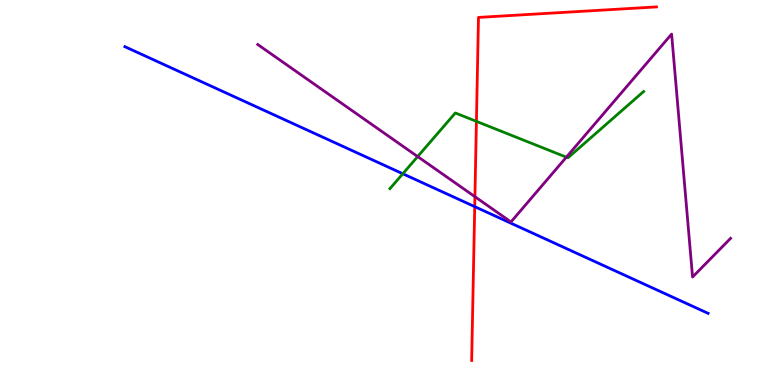[{'lines': ['blue', 'red'], 'intersections': [{'x': 6.13, 'y': 4.63}]}, {'lines': ['green', 'red'], 'intersections': [{'x': 6.15, 'y': 6.85}]}, {'lines': ['purple', 'red'], 'intersections': [{'x': 6.13, 'y': 4.89}]}, {'lines': ['blue', 'green'], 'intersections': [{'x': 5.2, 'y': 5.49}]}, {'lines': ['blue', 'purple'], 'intersections': []}, {'lines': ['green', 'purple'], 'intersections': [{'x': 5.39, 'y': 5.93}, {'x': 7.31, 'y': 5.92}]}]